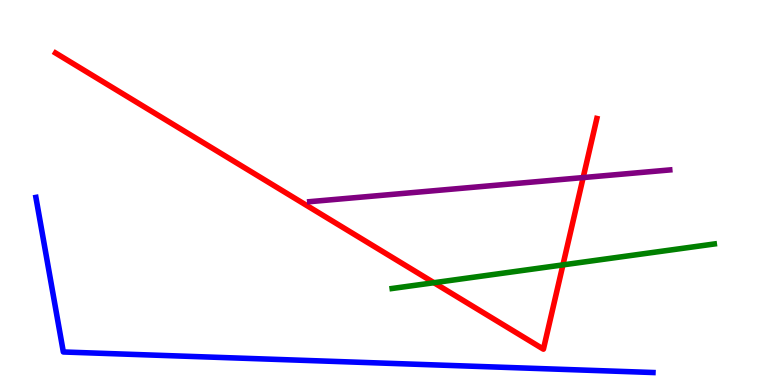[{'lines': ['blue', 'red'], 'intersections': []}, {'lines': ['green', 'red'], 'intersections': [{'x': 5.6, 'y': 2.66}, {'x': 7.26, 'y': 3.12}]}, {'lines': ['purple', 'red'], 'intersections': [{'x': 7.52, 'y': 5.39}]}, {'lines': ['blue', 'green'], 'intersections': []}, {'lines': ['blue', 'purple'], 'intersections': []}, {'lines': ['green', 'purple'], 'intersections': []}]